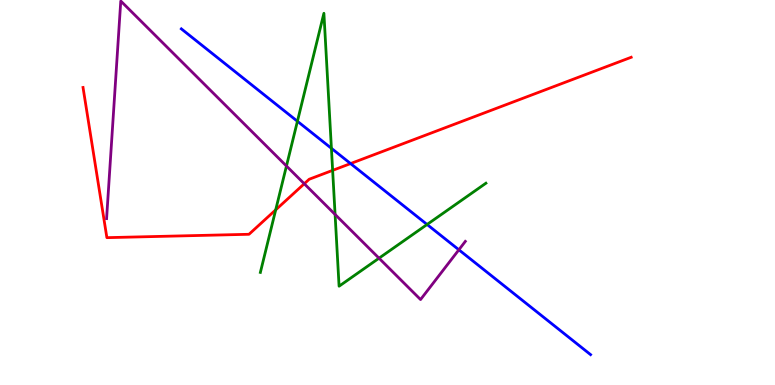[{'lines': ['blue', 'red'], 'intersections': [{'x': 4.52, 'y': 5.75}]}, {'lines': ['green', 'red'], 'intersections': [{'x': 3.56, 'y': 4.55}, {'x': 4.29, 'y': 5.57}]}, {'lines': ['purple', 'red'], 'intersections': [{'x': 3.93, 'y': 5.23}]}, {'lines': ['blue', 'green'], 'intersections': [{'x': 3.84, 'y': 6.85}, {'x': 4.28, 'y': 6.15}, {'x': 5.51, 'y': 4.17}]}, {'lines': ['blue', 'purple'], 'intersections': [{'x': 5.92, 'y': 3.51}]}, {'lines': ['green', 'purple'], 'intersections': [{'x': 3.7, 'y': 5.69}, {'x': 4.32, 'y': 4.43}, {'x': 4.89, 'y': 3.29}]}]